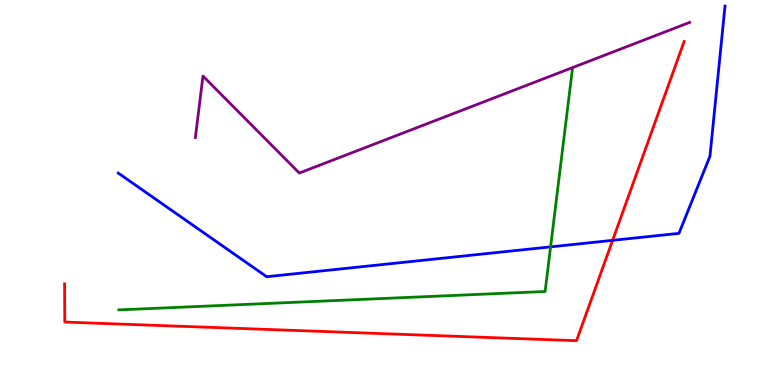[{'lines': ['blue', 'red'], 'intersections': [{'x': 7.9, 'y': 3.76}]}, {'lines': ['green', 'red'], 'intersections': []}, {'lines': ['purple', 'red'], 'intersections': []}, {'lines': ['blue', 'green'], 'intersections': [{'x': 7.1, 'y': 3.59}]}, {'lines': ['blue', 'purple'], 'intersections': []}, {'lines': ['green', 'purple'], 'intersections': []}]